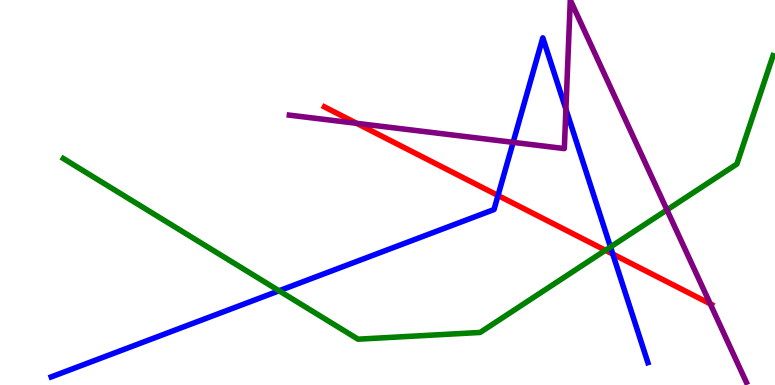[{'lines': ['blue', 'red'], 'intersections': [{'x': 6.43, 'y': 4.92}, {'x': 7.91, 'y': 3.4}]}, {'lines': ['green', 'red'], 'intersections': [{'x': 7.81, 'y': 3.5}]}, {'lines': ['purple', 'red'], 'intersections': [{'x': 4.6, 'y': 6.8}, {'x': 9.16, 'y': 2.11}]}, {'lines': ['blue', 'green'], 'intersections': [{'x': 3.6, 'y': 2.45}, {'x': 7.88, 'y': 3.59}]}, {'lines': ['blue', 'purple'], 'intersections': [{'x': 6.62, 'y': 6.3}, {'x': 7.3, 'y': 7.16}]}, {'lines': ['green', 'purple'], 'intersections': [{'x': 8.61, 'y': 4.55}]}]